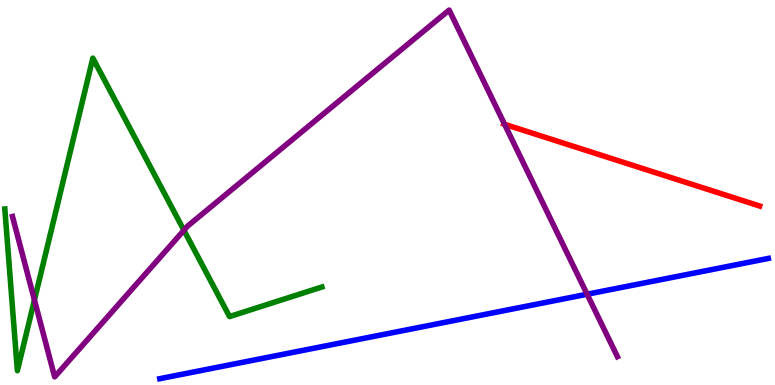[{'lines': ['blue', 'red'], 'intersections': []}, {'lines': ['green', 'red'], 'intersections': []}, {'lines': ['purple', 'red'], 'intersections': [{'x': 6.51, 'y': 6.77}]}, {'lines': ['blue', 'green'], 'intersections': []}, {'lines': ['blue', 'purple'], 'intersections': [{'x': 7.58, 'y': 2.36}]}, {'lines': ['green', 'purple'], 'intersections': [{'x': 0.444, 'y': 2.21}, {'x': 2.37, 'y': 4.02}]}]